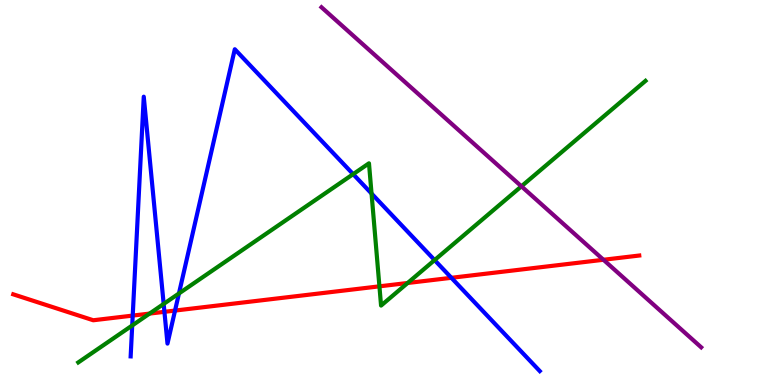[{'lines': ['blue', 'red'], 'intersections': [{'x': 1.71, 'y': 1.8}, {'x': 2.12, 'y': 1.9}, {'x': 2.26, 'y': 1.93}, {'x': 5.82, 'y': 2.78}]}, {'lines': ['green', 'red'], 'intersections': [{'x': 1.93, 'y': 1.85}, {'x': 4.9, 'y': 2.56}, {'x': 5.26, 'y': 2.65}]}, {'lines': ['purple', 'red'], 'intersections': [{'x': 7.79, 'y': 3.25}]}, {'lines': ['blue', 'green'], 'intersections': [{'x': 1.71, 'y': 1.55}, {'x': 2.11, 'y': 2.11}, {'x': 2.31, 'y': 2.38}, {'x': 4.56, 'y': 5.48}, {'x': 4.79, 'y': 4.97}, {'x': 5.61, 'y': 3.24}]}, {'lines': ['blue', 'purple'], 'intersections': []}, {'lines': ['green', 'purple'], 'intersections': [{'x': 6.73, 'y': 5.16}]}]